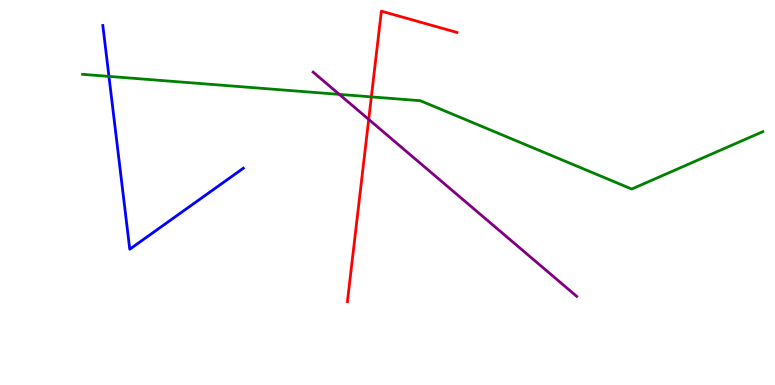[{'lines': ['blue', 'red'], 'intersections': []}, {'lines': ['green', 'red'], 'intersections': [{'x': 4.79, 'y': 7.48}]}, {'lines': ['purple', 'red'], 'intersections': [{'x': 4.76, 'y': 6.9}]}, {'lines': ['blue', 'green'], 'intersections': [{'x': 1.41, 'y': 8.02}]}, {'lines': ['blue', 'purple'], 'intersections': []}, {'lines': ['green', 'purple'], 'intersections': [{'x': 4.38, 'y': 7.55}]}]